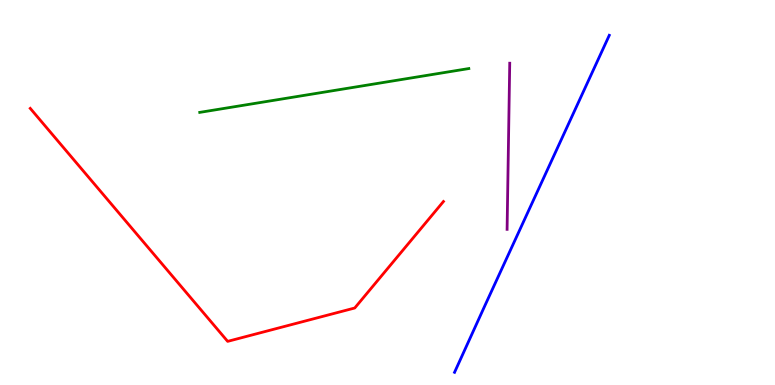[{'lines': ['blue', 'red'], 'intersections': []}, {'lines': ['green', 'red'], 'intersections': []}, {'lines': ['purple', 'red'], 'intersections': []}, {'lines': ['blue', 'green'], 'intersections': []}, {'lines': ['blue', 'purple'], 'intersections': []}, {'lines': ['green', 'purple'], 'intersections': []}]